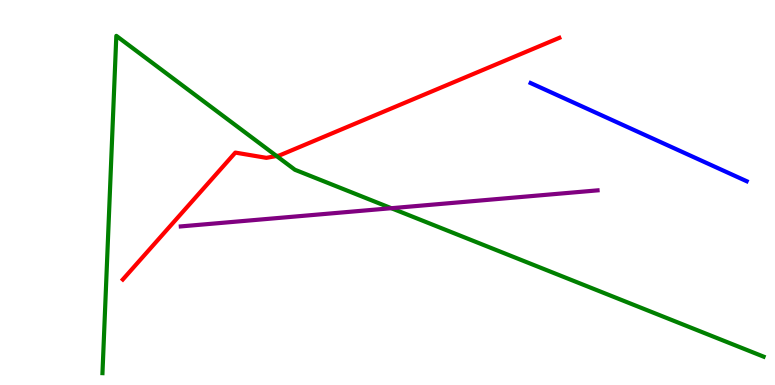[{'lines': ['blue', 'red'], 'intersections': []}, {'lines': ['green', 'red'], 'intersections': [{'x': 3.57, 'y': 5.95}]}, {'lines': ['purple', 'red'], 'intersections': []}, {'lines': ['blue', 'green'], 'intersections': []}, {'lines': ['blue', 'purple'], 'intersections': []}, {'lines': ['green', 'purple'], 'intersections': [{'x': 5.05, 'y': 4.59}]}]